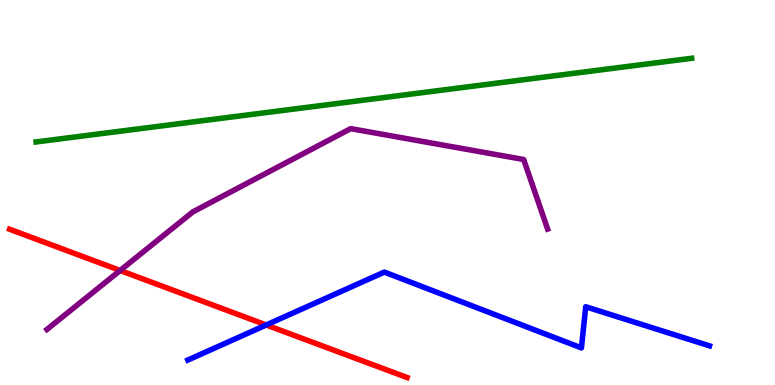[{'lines': ['blue', 'red'], 'intersections': [{'x': 3.44, 'y': 1.56}]}, {'lines': ['green', 'red'], 'intersections': []}, {'lines': ['purple', 'red'], 'intersections': [{'x': 1.55, 'y': 2.97}]}, {'lines': ['blue', 'green'], 'intersections': []}, {'lines': ['blue', 'purple'], 'intersections': []}, {'lines': ['green', 'purple'], 'intersections': []}]